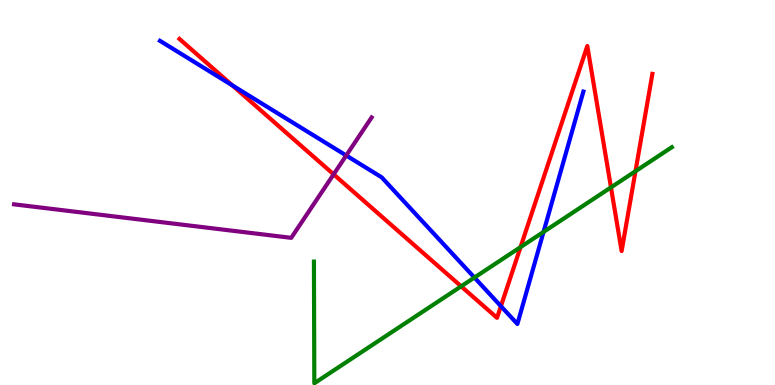[{'lines': ['blue', 'red'], 'intersections': [{'x': 3.0, 'y': 7.78}, {'x': 6.46, 'y': 2.05}]}, {'lines': ['green', 'red'], 'intersections': [{'x': 5.95, 'y': 2.56}, {'x': 6.72, 'y': 3.58}, {'x': 7.88, 'y': 5.13}, {'x': 8.2, 'y': 5.55}]}, {'lines': ['purple', 'red'], 'intersections': [{'x': 4.3, 'y': 5.47}]}, {'lines': ['blue', 'green'], 'intersections': [{'x': 6.12, 'y': 2.79}, {'x': 7.01, 'y': 3.98}]}, {'lines': ['blue', 'purple'], 'intersections': [{'x': 4.47, 'y': 5.96}]}, {'lines': ['green', 'purple'], 'intersections': []}]